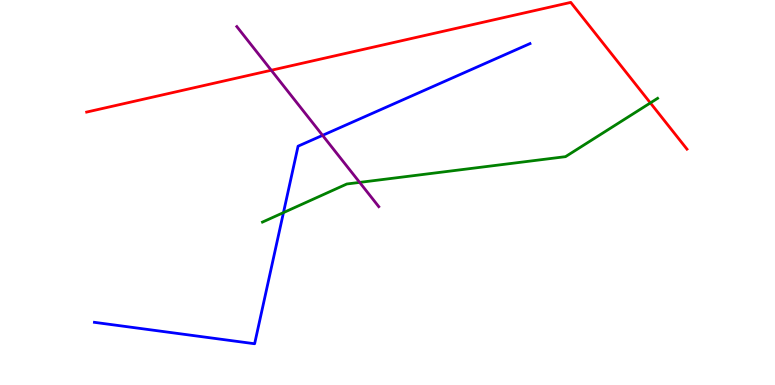[{'lines': ['blue', 'red'], 'intersections': []}, {'lines': ['green', 'red'], 'intersections': [{'x': 8.39, 'y': 7.33}]}, {'lines': ['purple', 'red'], 'intersections': [{'x': 3.5, 'y': 8.18}]}, {'lines': ['blue', 'green'], 'intersections': [{'x': 3.66, 'y': 4.48}]}, {'lines': ['blue', 'purple'], 'intersections': [{'x': 4.16, 'y': 6.48}]}, {'lines': ['green', 'purple'], 'intersections': [{'x': 4.64, 'y': 5.26}]}]